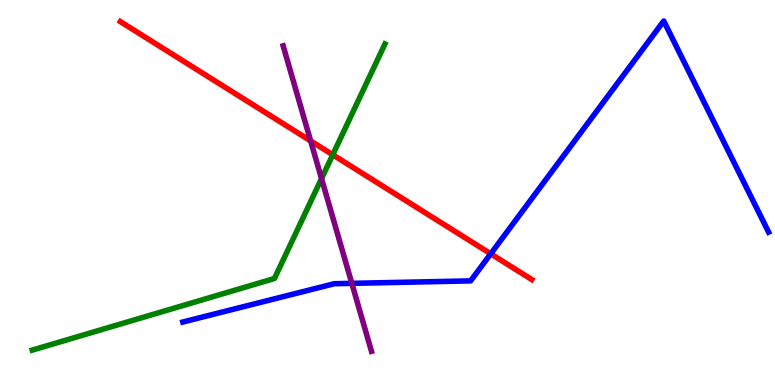[{'lines': ['blue', 'red'], 'intersections': [{'x': 6.33, 'y': 3.41}]}, {'lines': ['green', 'red'], 'intersections': [{'x': 4.29, 'y': 5.98}]}, {'lines': ['purple', 'red'], 'intersections': [{'x': 4.01, 'y': 6.34}]}, {'lines': ['blue', 'green'], 'intersections': []}, {'lines': ['blue', 'purple'], 'intersections': [{'x': 4.54, 'y': 2.64}]}, {'lines': ['green', 'purple'], 'intersections': [{'x': 4.15, 'y': 5.36}]}]